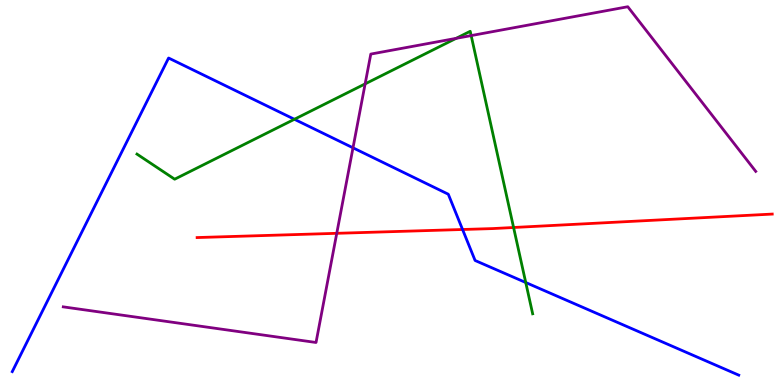[{'lines': ['blue', 'red'], 'intersections': [{'x': 5.97, 'y': 4.04}]}, {'lines': ['green', 'red'], 'intersections': [{'x': 6.63, 'y': 4.09}]}, {'lines': ['purple', 'red'], 'intersections': [{'x': 4.35, 'y': 3.94}]}, {'lines': ['blue', 'green'], 'intersections': [{'x': 3.8, 'y': 6.9}, {'x': 6.78, 'y': 2.66}]}, {'lines': ['blue', 'purple'], 'intersections': [{'x': 4.55, 'y': 6.16}]}, {'lines': ['green', 'purple'], 'intersections': [{'x': 4.71, 'y': 7.82}, {'x': 5.89, 'y': 9.0}, {'x': 6.08, 'y': 9.08}]}]